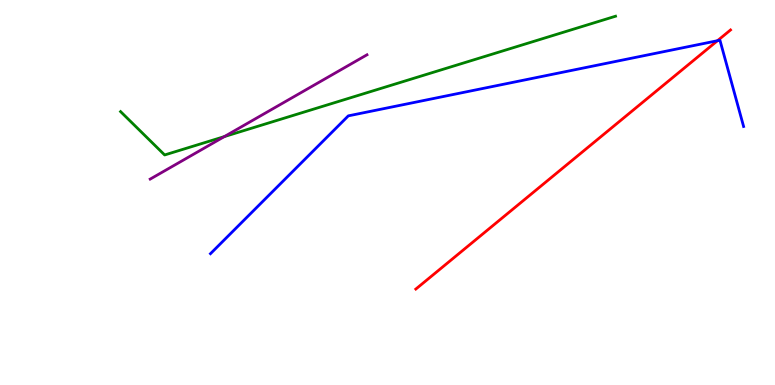[{'lines': ['blue', 'red'], 'intersections': [{'x': 9.26, 'y': 8.94}]}, {'lines': ['green', 'red'], 'intersections': []}, {'lines': ['purple', 'red'], 'intersections': []}, {'lines': ['blue', 'green'], 'intersections': []}, {'lines': ['blue', 'purple'], 'intersections': []}, {'lines': ['green', 'purple'], 'intersections': [{'x': 2.89, 'y': 6.45}]}]